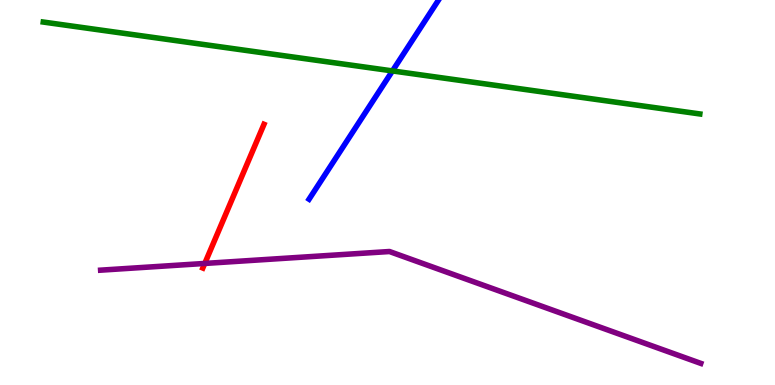[{'lines': ['blue', 'red'], 'intersections': []}, {'lines': ['green', 'red'], 'intersections': []}, {'lines': ['purple', 'red'], 'intersections': [{'x': 2.64, 'y': 3.16}]}, {'lines': ['blue', 'green'], 'intersections': [{'x': 5.06, 'y': 8.16}]}, {'lines': ['blue', 'purple'], 'intersections': []}, {'lines': ['green', 'purple'], 'intersections': []}]